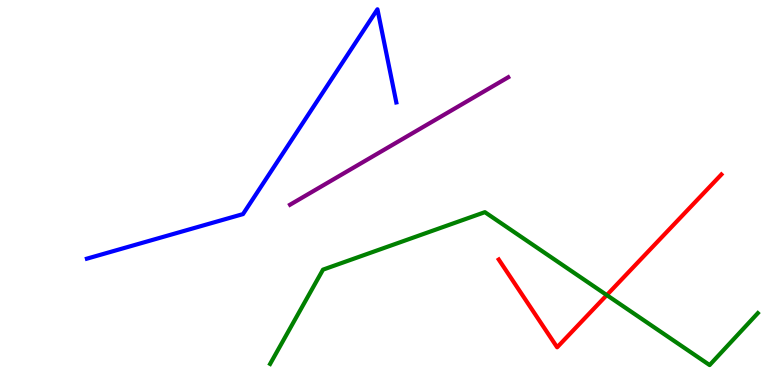[{'lines': ['blue', 'red'], 'intersections': []}, {'lines': ['green', 'red'], 'intersections': [{'x': 7.83, 'y': 2.34}]}, {'lines': ['purple', 'red'], 'intersections': []}, {'lines': ['blue', 'green'], 'intersections': []}, {'lines': ['blue', 'purple'], 'intersections': []}, {'lines': ['green', 'purple'], 'intersections': []}]